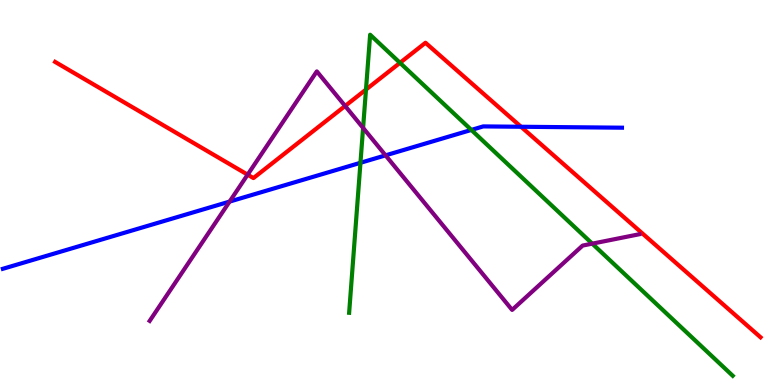[{'lines': ['blue', 'red'], 'intersections': [{'x': 6.72, 'y': 6.71}]}, {'lines': ['green', 'red'], 'intersections': [{'x': 4.72, 'y': 7.67}, {'x': 5.16, 'y': 8.37}]}, {'lines': ['purple', 'red'], 'intersections': [{'x': 3.2, 'y': 5.46}, {'x': 4.45, 'y': 7.25}]}, {'lines': ['blue', 'green'], 'intersections': [{'x': 4.65, 'y': 5.77}, {'x': 6.08, 'y': 6.63}]}, {'lines': ['blue', 'purple'], 'intersections': [{'x': 2.96, 'y': 4.76}, {'x': 4.98, 'y': 5.96}]}, {'lines': ['green', 'purple'], 'intersections': [{'x': 4.69, 'y': 6.68}, {'x': 7.64, 'y': 3.67}]}]